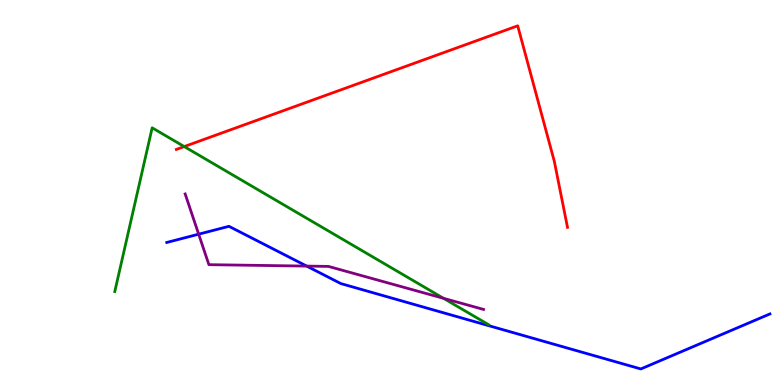[{'lines': ['blue', 'red'], 'intersections': []}, {'lines': ['green', 'red'], 'intersections': [{'x': 2.38, 'y': 6.19}]}, {'lines': ['purple', 'red'], 'intersections': []}, {'lines': ['blue', 'green'], 'intersections': []}, {'lines': ['blue', 'purple'], 'intersections': [{'x': 2.56, 'y': 3.92}, {'x': 3.96, 'y': 3.09}]}, {'lines': ['green', 'purple'], 'intersections': [{'x': 5.72, 'y': 2.25}]}]